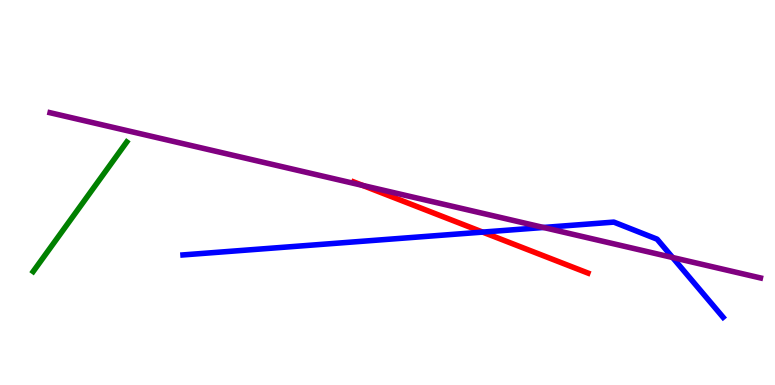[{'lines': ['blue', 'red'], 'intersections': [{'x': 6.23, 'y': 3.97}]}, {'lines': ['green', 'red'], 'intersections': []}, {'lines': ['purple', 'red'], 'intersections': [{'x': 4.68, 'y': 5.18}]}, {'lines': ['blue', 'green'], 'intersections': []}, {'lines': ['blue', 'purple'], 'intersections': [{'x': 7.01, 'y': 4.09}, {'x': 8.68, 'y': 3.31}]}, {'lines': ['green', 'purple'], 'intersections': []}]